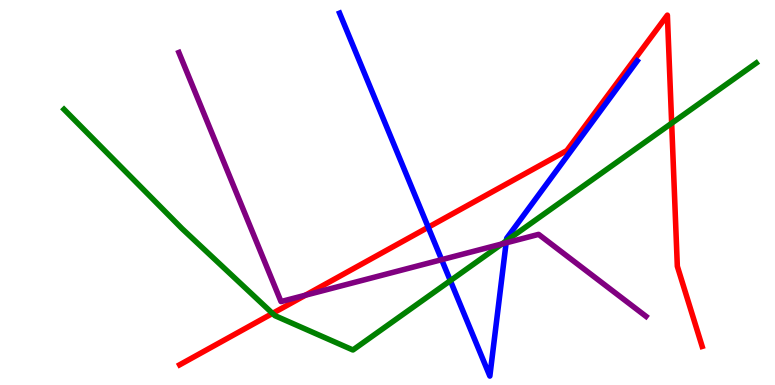[{'lines': ['blue', 'red'], 'intersections': [{'x': 5.53, 'y': 4.1}]}, {'lines': ['green', 'red'], 'intersections': [{'x': 3.52, 'y': 1.86}, {'x': 8.67, 'y': 6.8}]}, {'lines': ['purple', 'red'], 'intersections': [{'x': 3.94, 'y': 2.33}]}, {'lines': ['blue', 'green'], 'intersections': [{'x': 5.81, 'y': 2.71}, {'x': 6.53, 'y': 3.75}]}, {'lines': ['blue', 'purple'], 'intersections': [{'x': 5.7, 'y': 3.26}, {'x': 6.53, 'y': 3.69}]}, {'lines': ['green', 'purple'], 'intersections': [{'x': 6.48, 'y': 3.66}]}]